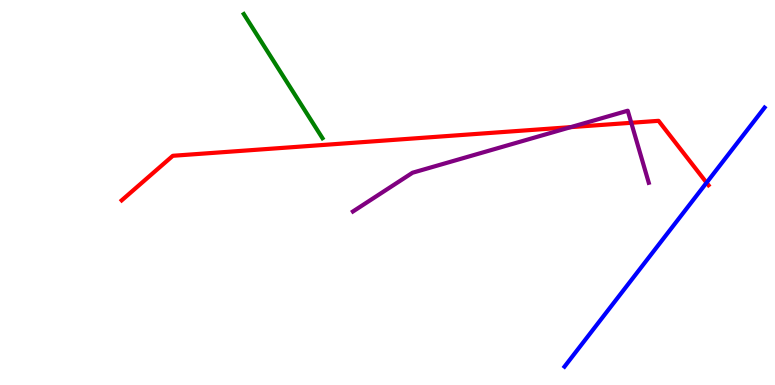[{'lines': ['blue', 'red'], 'intersections': [{'x': 9.12, 'y': 5.25}]}, {'lines': ['green', 'red'], 'intersections': []}, {'lines': ['purple', 'red'], 'intersections': [{'x': 7.36, 'y': 6.7}, {'x': 8.15, 'y': 6.81}]}, {'lines': ['blue', 'green'], 'intersections': []}, {'lines': ['blue', 'purple'], 'intersections': []}, {'lines': ['green', 'purple'], 'intersections': []}]